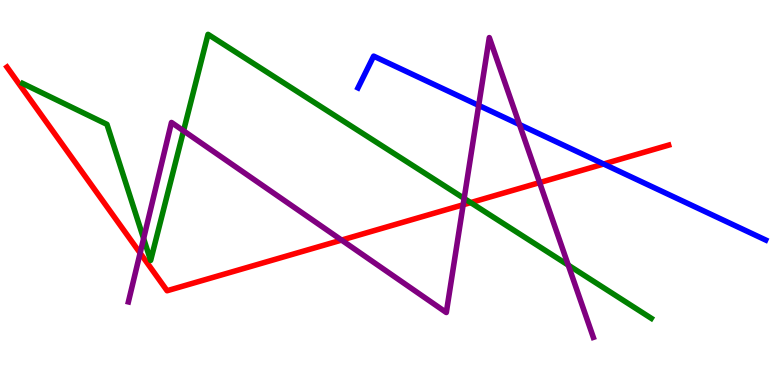[{'lines': ['blue', 'red'], 'intersections': [{'x': 7.79, 'y': 5.74}]}, {'lines': ['green', 'red'], 'intersections': [{'x': 6.07, 'y': 4.74}]}, {'lines': ['purple', 'red'], 'intersections': [{'x': 1.81, 'y': 3.43}, {'x': 4.41, 'y': 3.76}, {'x': 5.98, 'y': 4.68}, {'x': 6.96, 'y': 5.26}]}, {'lines': ['blue', 'green'], 'intersections': []}, {'lines': ['blue', 'purple'], 'intersections': [{'x': 6.18, 'y': 7.26}, {'x': 6.7, 'y': 6.77}]}, {'lines': ['green', 'purple'], 'intersections': [{'x': 1.85, 'y': 3.8}, {'x': 2.37, 'y': 6.6}, {'x': 5.99, 'y': 4.85}, {'x': 7.33, 'y': 3.11}]}]